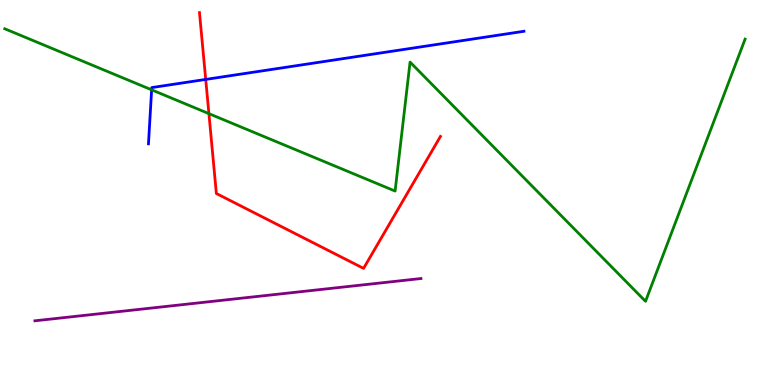[{'lines': ['blue', 'red'], 'intersections': [{'x': 2.65, 'y': 7.94}]}, {'lines': ['green', 'red'], 'intersections': [{'x': 2.7, 'y': 7.05}]}, {'lines': ['purple', 'red'], 'intersections': []}, {'lines': ['blue', 'green'], 'intersections': [{'x': 1.96, 'y': 7.67}]}, {'lines': ['blue', 'purple'], 'intersections': []}, {'lines': ['green', 'purple'], 'intersections': []}]